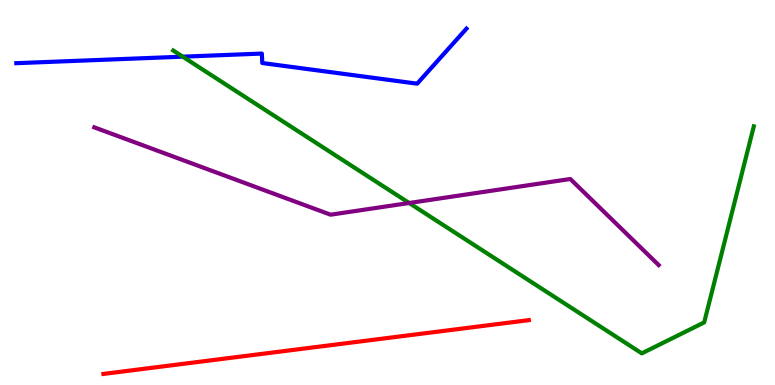[{'lines': ['blue', 'red'], 'intersections': []}, {'lines': ['green', 'red'], 'intersections': []}, {'lines': ['purple', 'red'], 'intersections': []}, {'lines': ['blue', 'green'], 'intersections': [{'x': 2.36, 'y': 8.53}]}, {'lines': ['blue', 'purple'], 'intersections': []}, {'lines': ['green', 'purple'], 'intersections': [{'x': 5.28, 'y': 4.73}]}]